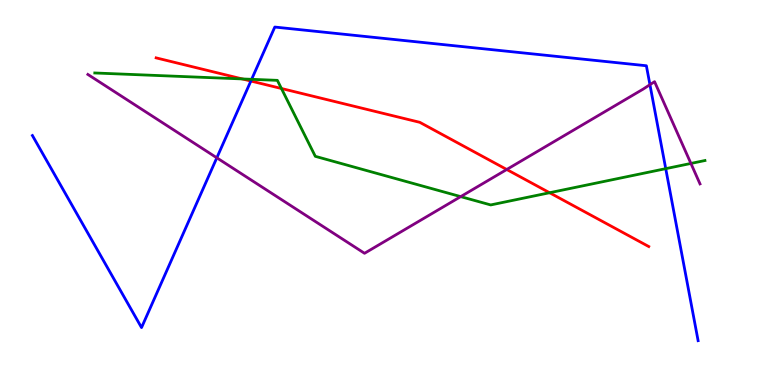[{'lines': ['blue', 'red'], 'intersections': [{'x': 3.24, 'y': 7.9}]}, {'lines': ['green', 'red'], 'intersections': [{'x': 3.13, 'y': 7.95}, {'x': 3.63, 'y': 7.7}, {'x': 7.09, 'y': 4.99}]}, {'lines': ['purple', 'red'], 'intersections': [{'x': 6.54, 'y': 5.6}]}, {'lines': ['blue', 'green'], 'intersections': [{'x': 3.25, 'y': 7.94}, {'x': 8.59, 'y': 5.62}]}, {'lines': ['blue', 'purple'], 'intersections': [{'x': 2.8, 'y': 5.9}, {'x': 8.39, 'y': 7.8}]}, {'lines': ['green', 'purple'], 'intersections': [{'x': 5.94, 'y': 4.89}, {'x': 8.91, 'y': 5.75}]}]